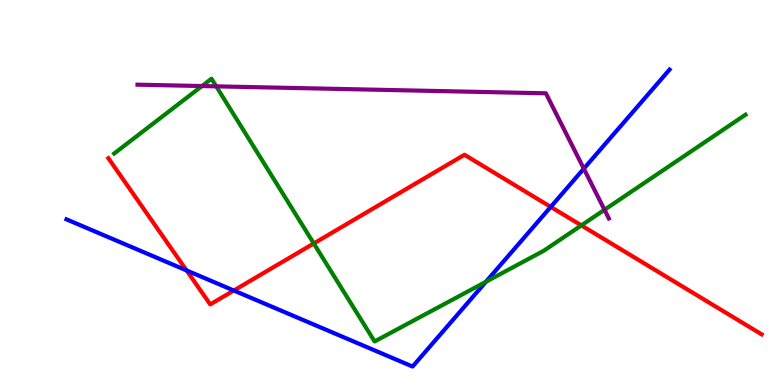[{'lines': ['blue', 'red'], 'intersections': [{'x': 2.41, 'y': 2.98}, {'x': 3.02, 'y': 2.45}, {'x': 7.11, 'y': 4.63}]}, {'lines': ['green', 'red'], 'intersections': [{'x': 4.05, 'y': 3.68}, {'x': 7.5, 'y': 4.15}]}, {'lines': ['purple', 'red'], 'intersections': []}, {'lines': ['blue', 'green'], 'intersections': [{'x': 6.27, 'y': 2.68}]}, {'lines': ['blue', 'purple'], 'intersections': [{'x': 7.53, 'y': 5.62}]}, {'lines': ['green', 'purple'], 'intersections': [{'x': 2.61, 'y': 7.77}, {'x': 2.79, 'y': 7.76}, {'x': 7.8, 'y': 4.55}]}]